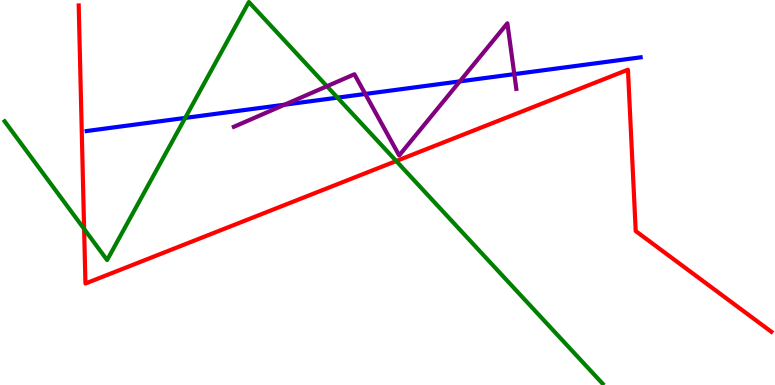[{'lines': ['blue', 'red'], 'intersections': []}, {'lines': ['green', 'red'], 'intersections': [{'x': 1.09, 'y': 4.05}, {'x': 5.11, 'y': 5.82}]}, {'lines': ['purple', 'red'], 'intersections': []}, {'lines': ['blue', 'green'], 'intersections': [{'x': 2.39, 'y': 6.94}, {'x': 4.35, 'y': 7.46}]}, {'lines': ['blue', 'purple'], 'intersections': [{'x': 3.67, 'y': 7.28}, {'x': 4.71, 'y': 7.56}, {'x': 5.93, 'y': 7.89}, {'x': 6.64, 'y': 8.07}]}, {'lines': ['green', 'purple'], 'intersections': [{'x': 4.22, 'y': 7.76}]}]